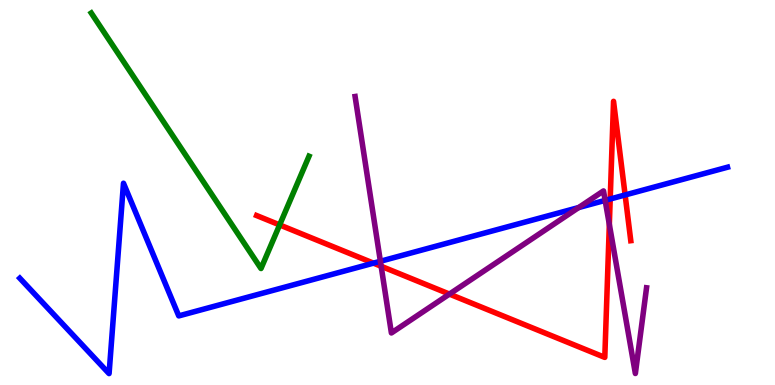[{'lines': ['blue', 'red'], 'intersections': [{'x': 4.82, 'y': 3.17}, {'x': 7.87, 'y': 4.83}, {'x': 8.07, 'y': 4.94}]}, {'lines': ['green', 'red'], 'intersections': [{'x': 3.61, 'y': 4.16}]}, {'lines': ['purple', 'red'], 'intersections': [{'x': 4.92, 'y': 3.08}, {'x': 5.8, 'y': 2.36}, {'x': 7.86, 'y': 4.17}]}, {'lines': ['blue', 'green'], 'intersections': []}, {'lines': ['blue', 'purple'], 'intersections': [{'x': 4.91, 'y': 3.21}, {'x': 7.47, 'y': 4.61}, {'x': 7.81, 'y': 4.8}]}, {'lines': ['green', 'purple'], 'intersections': []}]